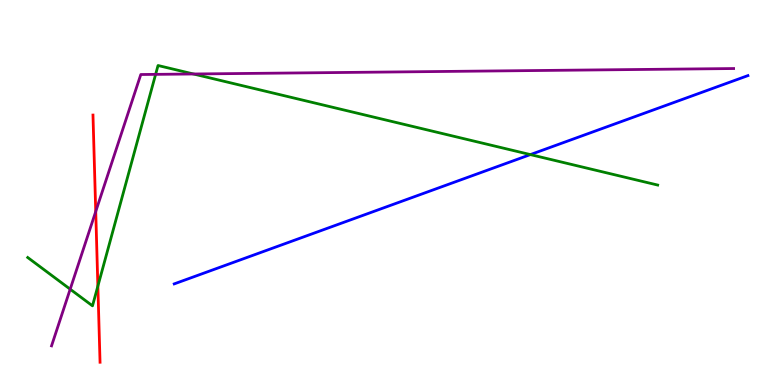[{'lines': ['blue', 'red'], 'intersections': []}, {'lines': ['green', 'red'], 'intersections': [{'x': 1.26, 'y': 2.57}]}, {'lines': ['purple', 'red'], 'intersections': [{'x': 1.24, 'y': 4.51}]}, {'lines': ['blue', 'green'], 'intersections': [{'x': 6.84, 'y': 5.98}]}, {'lines': ['blue', 'purple'], 'intersections': []}, {'lines': ['green', 'purple'], 'intersections': [{'x': 0.906, 'y': 2.49}, {'x': 2.01, 'y': 8.07}, {'x': 2.5, 'y': 8.08}]}]